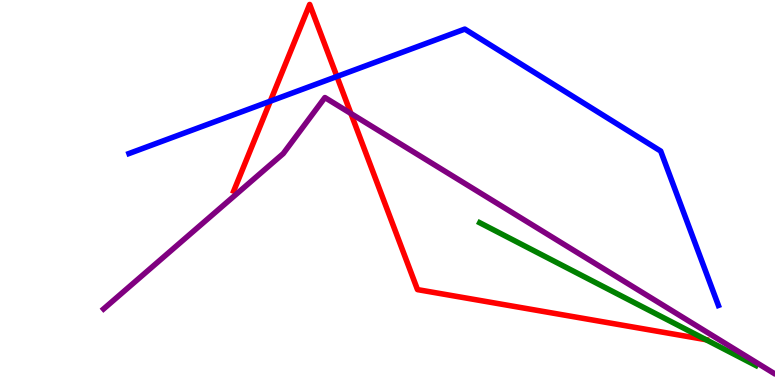[{'lines': ['blue', 'red'], 'intersections': [{'x': 3.49, 'y': 7.37}, {'x': 4.35, 'y': 8.01}]}, {'lines': ['green', 'red'], 'intersections': [{'x': 9.11, 'y': 1.18}]}, {'lines': ['purple', 'red'], 'intersections': [{'x': 4.53, 'y': 7.05}]}, {'lines': ['blue', 'green'], 'intersections': []}, {'lines': ['blue', 'purple'], 'intersections': []}, {'lines': ['green', 'purple'], 'intersections': []}]